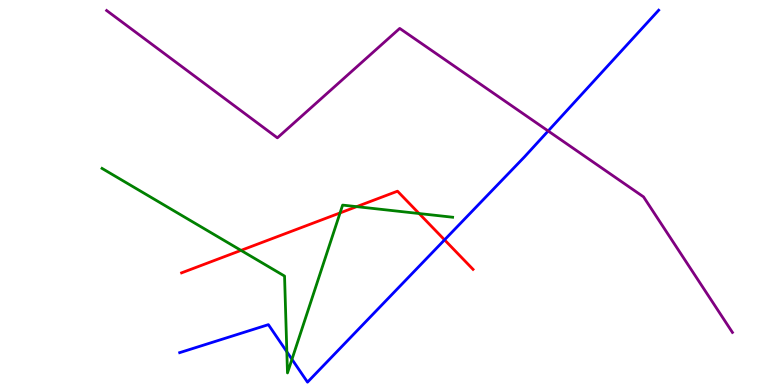[{'lines': ['blue', 'red'], 'intersections': [{'x': 5.74, 'y': 3.77}]}, {'lines': ['green', 'red'], 'intersections': [{'x': 3.11, 'y': 3.5}, {'x': 4.39, 'y': 4.47}, {'x': 4.6, 'y': 4.63}, {'x': 5.41, 'y': 4.45}]}, {'lines': ['purple', 'red'], 'intersections': []}, {'lines': ['blue', 'green'], 'intersections': [{'x': 3.7, 'y': 0.863}, {'x': 3.77, 'y': 0.668}]}, {'lines': ['blue', 'purple'], 'intersections': [{'x': 7.07, 'y': 6.6}]}, {'lines': ['green', 'purple'], 'intersections': []}]